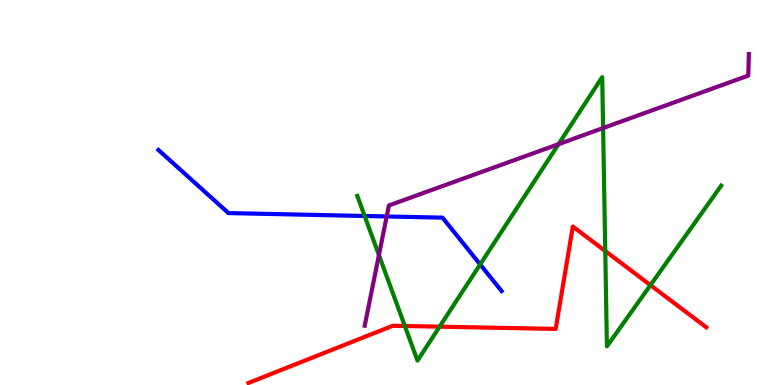[{'lines': ['blue', 'red'], 'intersections': []}, {'lines': ['green', 'red'], 'intersections': [{'x': 5.22, 'y': 1.53}, {'x': 5.67, 'y': 1.52}, {'x': 7.81, 'y': 3.48}, {'x': 8.39, 'y': 2.59}]}, {'lines': ['purple', 'red'], 'intersections': []}, {'lines': ['blue', 'green'], 'intersections': [{'x': 4.71, 'y': 4.39}, {'x': 6.2, 'y': 3.13}]}, {'lines': ['blue', 'purple'], 'intersections': [{'x': 4.99, 'y': 4.38}]}, {'lines': ['green', 'purple'], 'intersections': [{'x': 4.89, 'y': 3.38}, {'x': 7.21, 'y': 6.26}, {'x': 7.78, 'y': 6.67}]}]